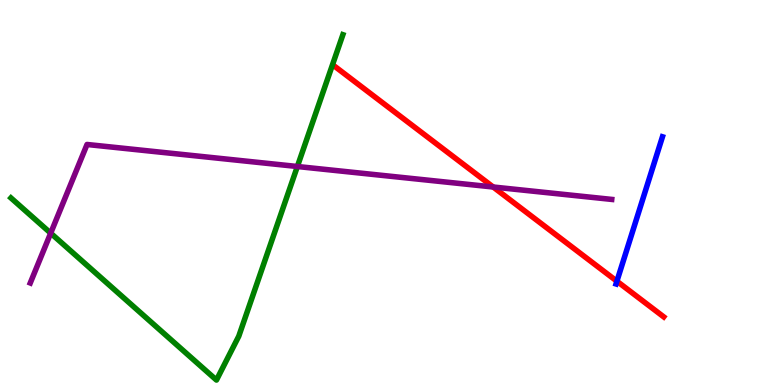[{'lines': ['blue', 'red'], 'intersections': [{'x': 7.96, 'y': 2.7}]}, {'lines': ['green', 'red'], 'intersections': []}, {'lines': ['purple', 'red'], 'intersections': [{'x': 6.36, 'y': 5.14}]}, {'lines': ['blue', 'green'], 'intersections': []}, {'lines': ['blue', 'purple'], 'intersections': []}, {'lines': ['green', 'purple'], 'intersections': [{'x': 0.654, 'y': 3.94}, {'x': 3.84, 'y': 5.68}]}]